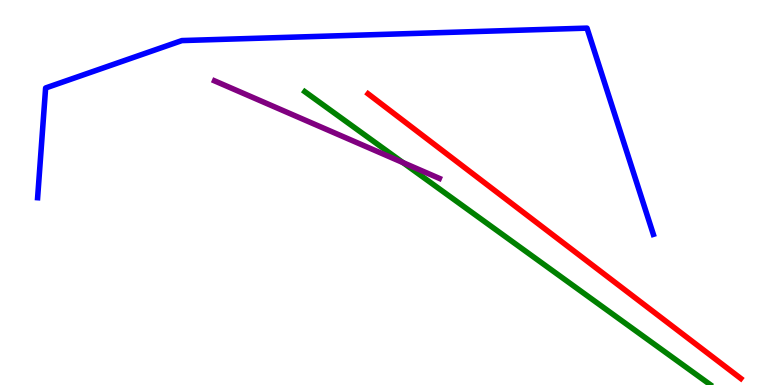[{'lines': ['blue', 'red'], 'intersections': []}, {'lines': ['green', 'red'], 'intersections': []}, {'lines': ['purple', 'red'], 'intersections': []}, {'lines': ['blue', 'green'], 'intersections': []}, {'lines': ['blue', 'purple'], 'intersections': []}, {'lines': ['green', 'purple'], 'intersections': [{'x': 5.2, 'y': 5.78}]}]